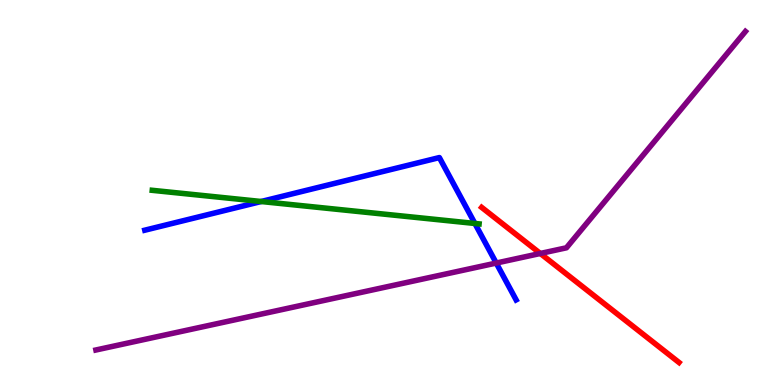[{'lines': ['blue', 'red'], 'intersections': []}, {'lines': ['green', 'red'], 'intersections': []}, {'lines': ['purple', 'red'], 'intersections': [{'x': 6.97, 'y': 3.42}]}, {'lines': ['blue', 'green'], 'intersections': [{'x': 3.37, 'y': 4.77}, {'x': 6.13, 'y': 4.2}]}, {'lines': ['blue', 'purple'], 'intersections': [{'x': 6.4, 'y': 3.17}]}, {'lines': ['green', 'purple'], 'intersections': []}]